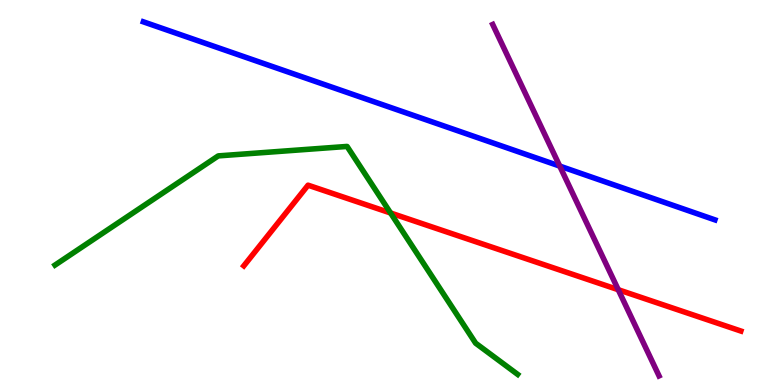[{'lines': ['blue', 'red'], 'intersections': []}, {'lines': ['green', 'red'], 'intersections': [{'x': 5.04, 'y': 4.47}]}, {'lines': ['purple', 'red'], 'intersections': [{'x': 7.98, 'y': 2.48}]}, {'lines': ['blue', 'green'], 'intersections': []}, {'lines': ['blue', 'purple'], 'intersections': [{'x': 7.22, 'y': 5.69}]}, {'lines': ['green', 'purple'], 'intersections': []}]